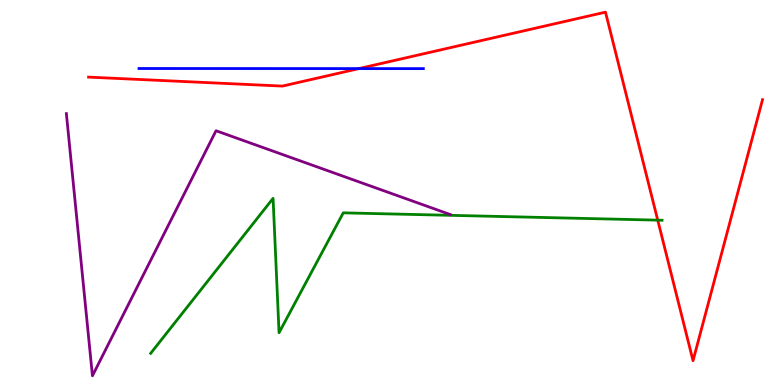[{'lines': ['blue', 'red'], 'intersections': [{'x': 4.63, 'y': 8.22}]}, {'lines': ['green', 'red'], 'intersections': [{'x': 8.49, 'y': 4.28}]}, {'lines': ['purple', 'red'], 'intersections': []}, {'lines': ['blue', 'green'], 'intersections': []}, {'lines': ['blue', 'purple'], 'intersections': []}, {'lines': ['green', 'purple'], 'intersections': []}]